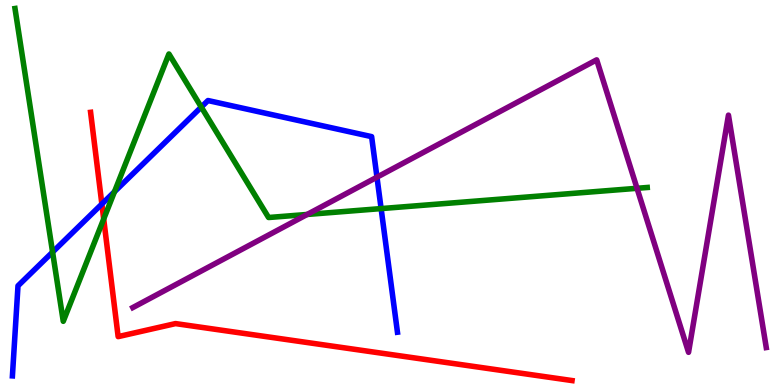[{'lines': ['blue', 'red'], 'intersections': [{'x': 1.31, 'y': 4.7}]}, {'lines': ['green', 'red'], 'intersections': [{'x': 1.34, 'y': 4.31}]}, {'lines': ['purple', 'red'], 'intersections': []}, {'lines': ['blue', 'green'], 'intersections': [{'x': 0.678, 'y': 3.45}, {'x': 1.48, 'y': 5.02}, {'x': 2.6, 'y': 7.22}, {'x': 4.92, 'y': 4.58}]}, {'lines': ['blue', 'purple'], 'intersections': [{'x': 4.86, 'y': 5.4}]}, {'lines': ['green', 'purple'], 'intersections': [{'x': 3.96, 'y': 4.43}, {'x': 8.22, 'y': 5.11}]}]